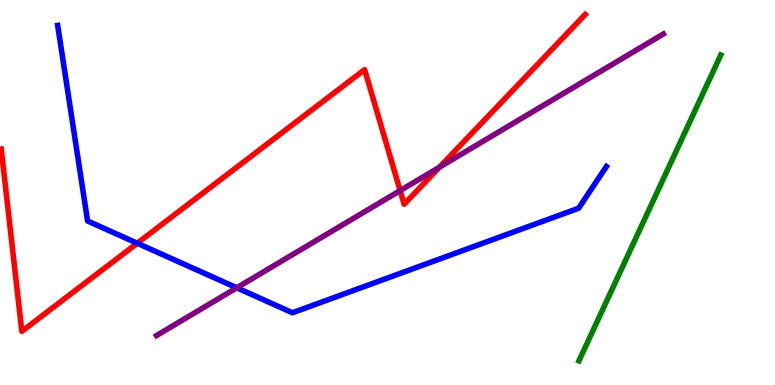[{'lines': ['blue', 'red'], 'intersections': [{'x': 1.77, 'y': 3.68}]}, {'lines': ['green', 'red'], 'intersections': []}, {'lines': ['purple', 'red'], 'intersections': [{'x': 5.16, 'y': 5.05}, {'x': 5.67, 'y': 5.66}]}, {'lines': ['blue', 'green'], 'intersections': []}, {'lines': ['blue', 'purple'], 'intersections': [{'x': 3.05, 'y': 2.52}]}, {'lines': ['green', 'purple'], 'intersections': []}]